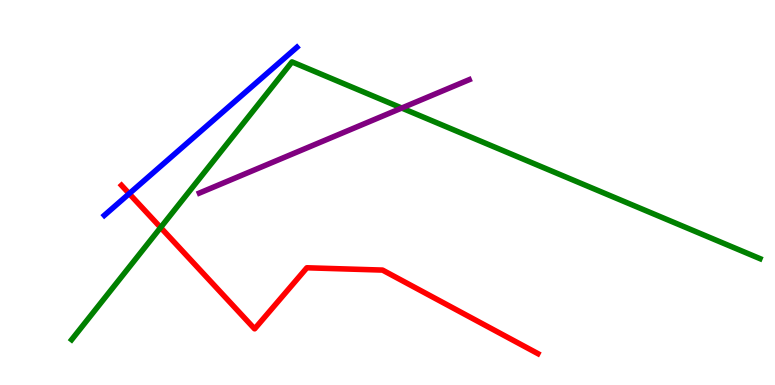[{'lines': ['blue', 'red'], 'intersections': [{'x': 1.67, 'y': 4.97}]}, {'lines': ['green', 'red'], 'intersections': [{'x': 2.07, 'y': 4.09}]}, {'lines': ['purple', 'red'], 'intersections': []}, {'lines': ['blue', 'green'], 'intersections': []}, {'lines': ['blue', 'purple'], 'intersections': []}, {'lines': ['green', 'purple'], 'intersections': [{'x': 5.18, 'y': 7.19}]}]